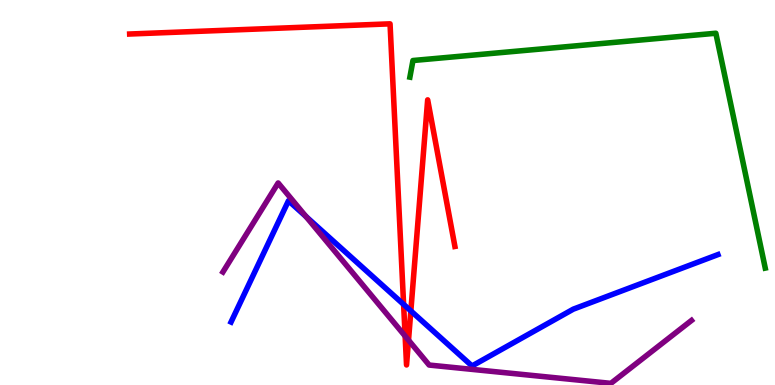[{'lines': ['blue', 'red'], 'intersections': [{'x': 5.21, 'y': 2.09}, {'x': 5.3, 'y': 1.92}]}, {'lines': ['green', 'red'], 'intersections': []}, {'lines': ['purple', 'red'], 'intersections': [{'x': 5.23, 'y': 1.27}, {'x': 5.27, 'y': 1.16}]}, {'lines': ['blue', 'green'], 'intersections': []}, {'lines': ['blue', 'purple'], 'intersections': [{'x': 3.95, 'y': 4.38}]}, {'lines': ['green', 'purple'], 'intersections': []}]